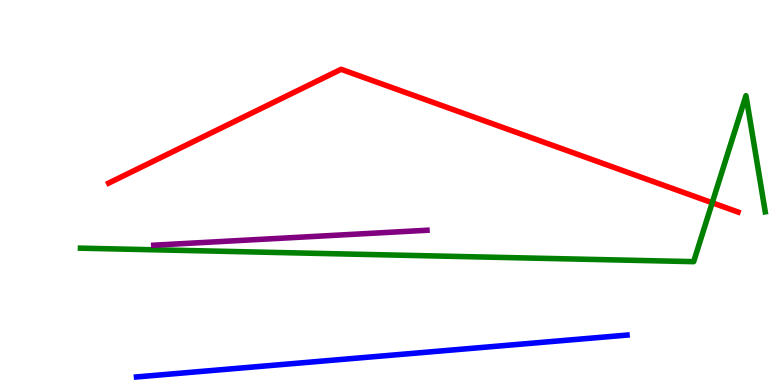[{'lines': ['blue', 'red'], 'intersections': []}, {'lines': ['green', 'red'], 'intersections': [{'x': 9.19, 'y': 4.73}]}, {'lines': ['purple', 'red'], 'intersections': []}, {'lines': ['blue', 'green'], 'intersections': []}, {'lines': ['blue', 'purple'], 'intersections': []}, {'lines': ['green', 'purple'], 'intersections': []}]